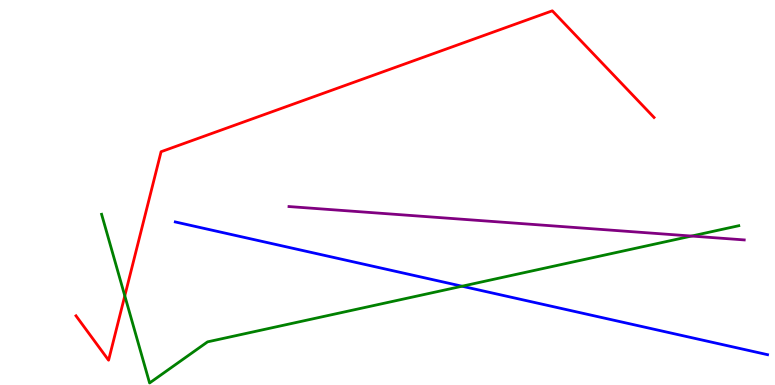[{'lines': ['blue', 'red'], 'intersections': []}, {'lines': ['green', 'red'], 'intersections': [{'x': 1.61, 'y': 2.32}]}, {'lines': ['purple', 'red'], 'intersections': []}, {'lines': ['blue', 'green'], 'intersections': [{'x': 5.96, 'y': 2.57}]}, {'lines': ['blue', 'purple'], 'intersections': []}, {'lines': ['green', 'purple'], 'intersections': [{'x': 8.92, 'y': 3.87}]}]